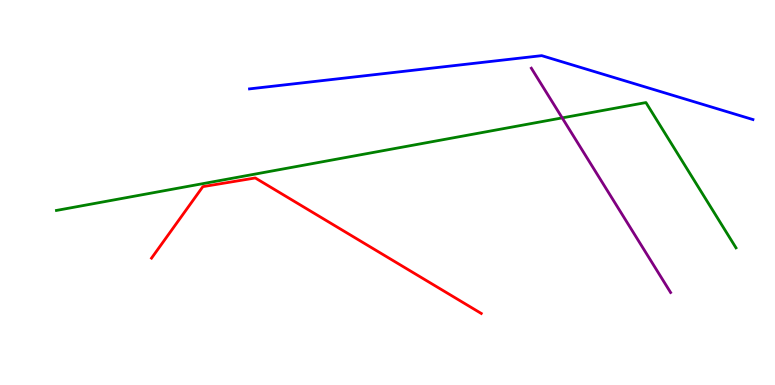[{'lines': ['blue', 'red'], 'intersections': []}, {'lines': ['green', 'red'], 'intersections': []}, {'lines': ['purple', 'red'], 'intersections': []}, {'lines': ['blue', 'green'], 'intersections': []}, {'lines': ['blue', 'purple'], 'intersections': []}, {'lines': ['green', 'purple'], 'intersections': [{'x': 7.25, 'y': 6.94}]}]